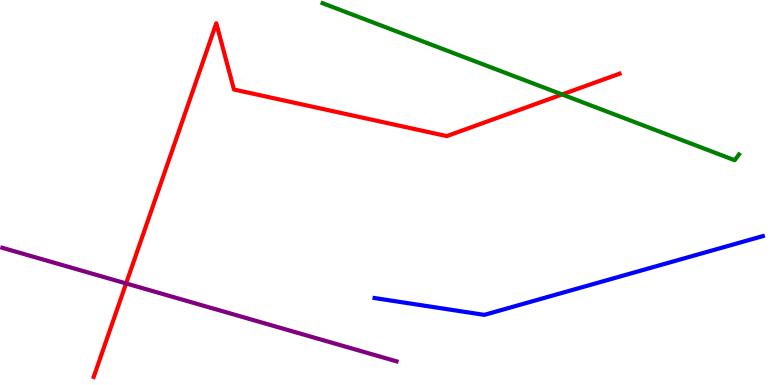[{'lines': ['blue', 'red'], 'intersections': []}, {'lines': ['green', 'red'], 'intersections': [{'x': 7.25, 'y': 7.55}]}, {'lines': ['purple', 'red'], 'intersections': [{'x': 1.63, 'y': 2.64}]}, {'lines': ['blue', 'green'], 'intersections': []}, {'lines': ['blue', 'purple'], 'intersections': []}, {'lines': ['green', 'purple'], 'intersections': []}]